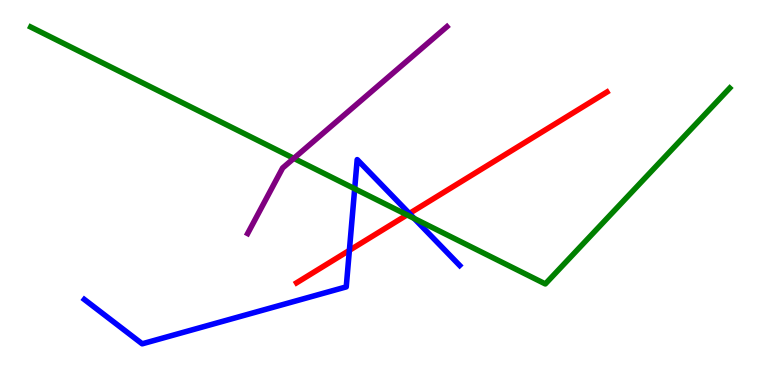[{'lines': ['blue', 'red'], 'intersections': [{'x': 4.51, 'y': 3.5}, {'x': 5.28, 'y': 4.45}]}, {'lines': ['green', 'red'], 'intersections': [{'x': 5.25, 'y': 4.42}]}, {'lines': ['purple', 'red'], 'intersections': []}, {'lines': ['blue', 'green'], 'intersections': [{'x': 4.58, 'y': 5.1}, {'x': 5.34, 'y': 4.33}]}, {'lines': ['blue', 'purple'], 'intersections': []}, {'lines': ['green', 'purple'], 'intersections': [{'x': 3.79, 'y': 5.89}]}]